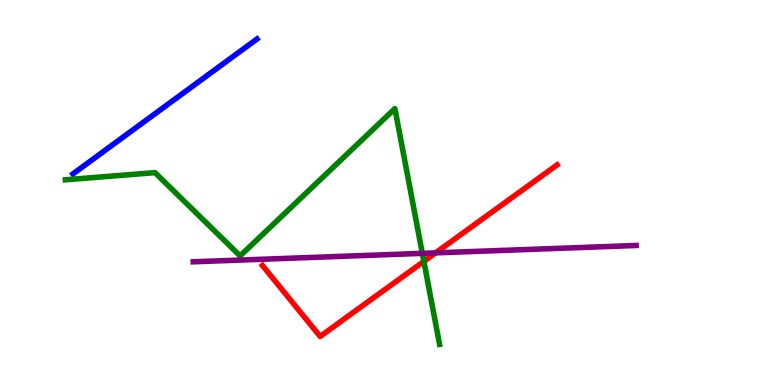[{'lines': ['blue', 'red'], 'intersections': []}, {'lines': ['green', 'red'], 'intersections': [{'x': 5.47, 'y': 3.21}]}, {'lines': ['purple', 'red'], 'intersections': [{'x': 5.62, 'y': 3.43}]}, {'lines': ['blue', 'green'], 'intersections': []}, {'lines': ['blue', 'purple'], 'intersections': []}, {'lines': ['green', 'purple'], 'intersections': [{'x': 5.45, 'y': 3.42}]}]